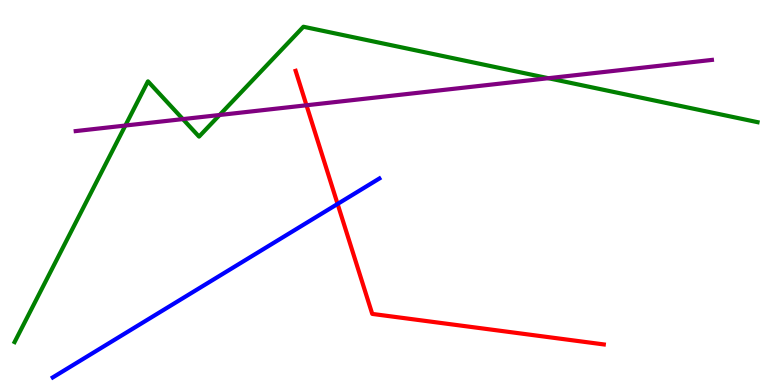[{'lines': ['blue', 'red'], 'intersections': [{'x': 4.36, 'y': 4.7}]}, {'lines': ['green', 'red'], 'intersections': []}, {'lines': ['purple', 'red'], 'intersections': [{'x': 3.95, 'y': 7.27}]}, {'lines': ['blue', 'green'], 'intersections': []}, {'lines': ['blue', 'purple'], 'intersections': []}, {'lines': ['green', 'purple'], 'intersections': [{'x': 1.62, 'y': 6.74}, {'x': 2.36, 'y': 6.91}, {'x': 2.83, 'y': 7.01}, {'x': 7.08, 'y': 7.97}]}]